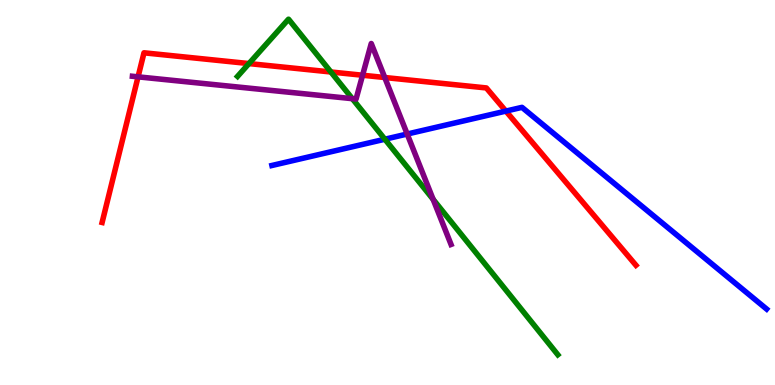[{'lines': ['blue', 'red'], 'intersections': [{'x': 6.53, 'y': 7.11}]}, {'lines': ['green', 'red'], 'intersections': [{'x': 3.21, 'y': 8.35}, {'x': 4.27, 'y': 8.13}]}, {'lines': ['purple', 'red'], 'intersections': [{'x': 1.78, 'y': 8.0}, {'x': 4.68, 'y': 8.05}, {'x': 4.96, 'y': 7.99}]}, {'lines': ['blue', 'green'], 'intersections': [{'x': 4.97, 'y': 6.38}]}, {'lines': ['blue', 'purple'], 'intersections': [{'x': 5.25, 'y': 6.52}]}, {'lines': ['green', 'purple'], 'intersections': [{'x': 4.55, 'y': 7.44}, {'x': 5.59, 'y': 4.82}]}]